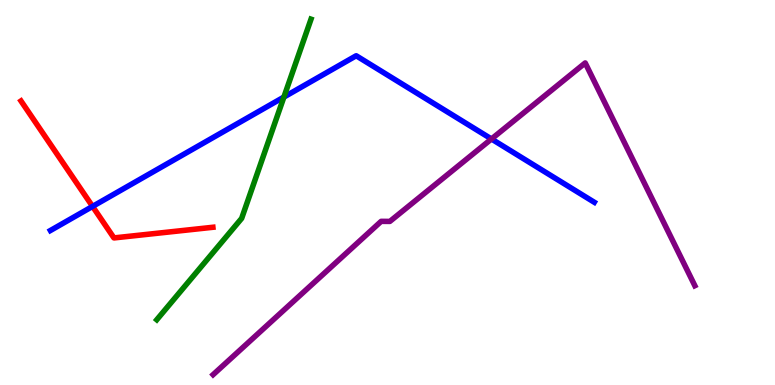[{'lines': ['blue', 'red'], 'intersections': [{'x': 1.19, 'y': 4.64}]}, {'lines': ['green', 'red'], 'intersections': []}, {'lines': ['purple', 'red'], 'intersections': []}, {'lines': ['blue', 'green'], 'intersections': [{'x': 3.66, 'y': 7.48}]}, {'lines': ['blue', 'purple'], 'intersections': [{'x': 6.34, 'y': 6.39}]}, {'lines': ['green', 'purple'], 'intersections': []}]